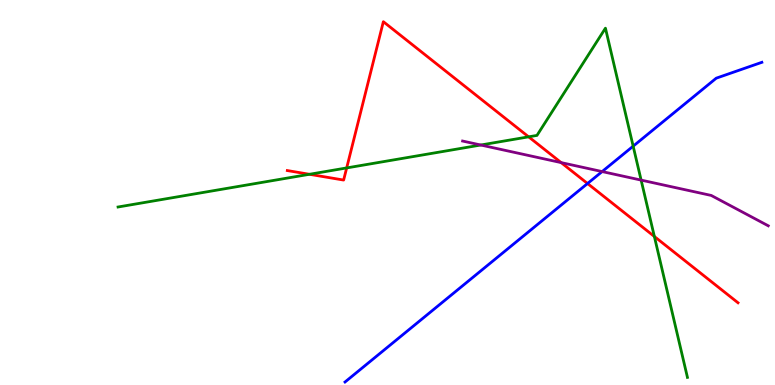[{'lines': ['blue', 'red'], 'intersections': [{'x': 7.58, 'y': 5.23}]}, {'lines': ['green', 'red'], 'intersections': [{'x': 3.99, 'y': 5.47}, {'x': 4.47, 'y': 5.64}, {'x': 6.82, 'y': 6.45}, {'x': 8.44, 'y': 3.86}]}, {'lines': ['purple', 'red'], 'intersections': [{'x': 7.24, 'y': 5.78}]}, {'lines': ['blue', 'green'], 'intersections': [{'x': 8.17, 'y': 6.2}]}, {'lines': ['blue', 'purple'], 'intersections': [{'x': 7.77, 'y': 5.54}]}, {'lines': ['green', 'purple'], 'intersections': [{'x': 6.2, 'y': 6.23}, {'x': 8.27, 'y': 5.32}]}]